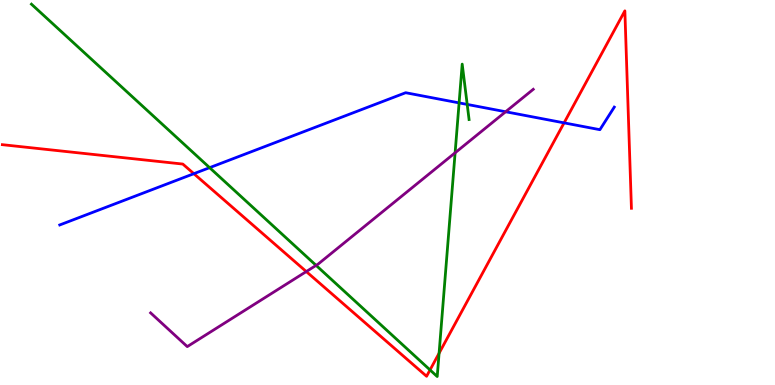[{'lines': ['blue', 'red'], 'intersections': [{'x': 2.5, 'y': 5.49}, {'x': 7.28, 'y': 6.81}]}, {'lines': ['green', 'red'], 'intersections': [{'x': 5.55, 'y': 0.391}, {'x': 5.67, 'y': 0.825}]}, {'lines': ['purple', 'red'], 'intersections': [{'x': 3.95, 'y': 2.95}]}, {'lines': ['blue', 'green'], 'intersections': [{'x': 2.7, 'y': 5.65}, {'x': 5.92, 'y': 7.33}, {'x': 6.03, 'y': 7.29}]}, {'lines': ['blue', 'purple'], 'intersections': [{'x': 6.52, 'y': 7.1}]}, {'lines': ['green', 'purple'], 'intersections': [{'x': 4.08, 'y': 3.11}, {'x': 5.87, 'y': 6.03}]}]